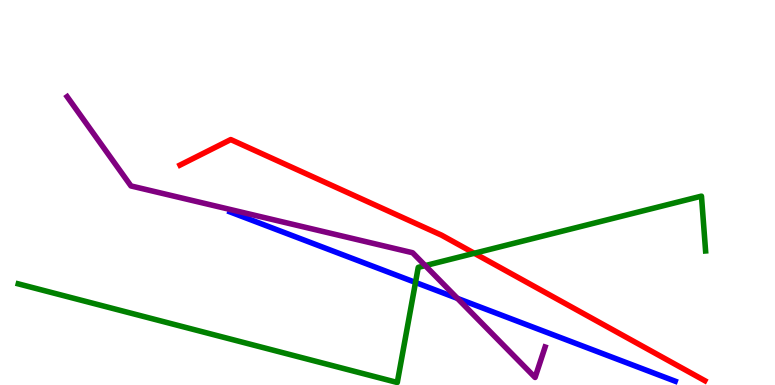[{'lines': ['blue', 'red'], 'intersections': []}, {'lines': ['green', 'red'], 'intersections': [{'x': 6.12, 'y': 3.42}]}, {'lines': ['purple', 'red'], 'intersections': []}, {'lines': ['blue', 'green'], 'intersections': [{'x': 5.36, 'y': 2.66}]}, {'lines': ['blue', 'purple'], 'intersections': [{'x': 5.9, 'y': 2.25}]}, {'lines': ['green', 'purple'], 'intersections': [{'x': 5.49, 'y': 3.1}]}]